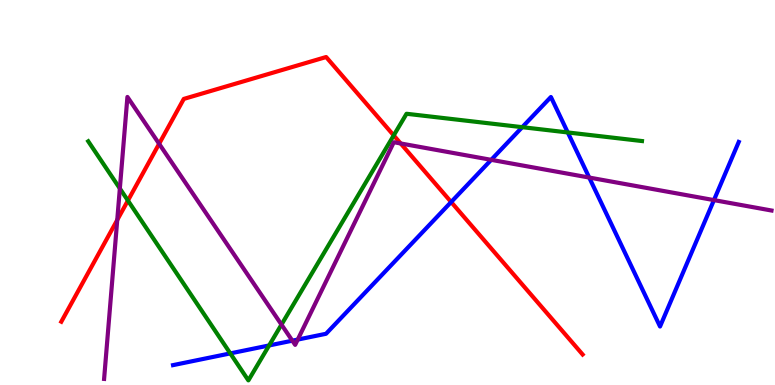[{'lines': ['blue', 'red'], 'intersections': [{'x': 5.82, 'y': 4.75}]}, {'lines': ['green', 'red'], 'intersections': [{'x': 1.65, 'y': 4.79}, {'x': 5.08, 'y': 6.48}]}, {'lines': ['purple', 'red'], 'intersections': [{'x': 1.51, 'y': 4.29}, {'x': 2.05, 'y': 6.27}, {'x': 5.17, 'y': 6.27}]}, {'lines': ['blue', 'green'], 'intersections': [{'x': 2.97, 'y': 0.821}, {'x': 3.47, 'y': 1.03}, {'x': 6.74, 'y': 6.7}, {'x': 7.33, 'y': 6.56}]}, {'lines': ['blue', 'purple'], 'intersections': [{'x': 3.77, 'y': 1.15}, {'x': 3.84, 'y': 1.18}, {'x': 6.34, 'y': 5.85}, {'x': 7.6, 'y': 5.39}, {'x': 9.21, 'y': 4.8}]}, {'lines': ['green', 'purple'], 'intersections': [{'x': 1.55, 'y': 5.1}, {'x': 3.63, 'y': 1.57}]}]